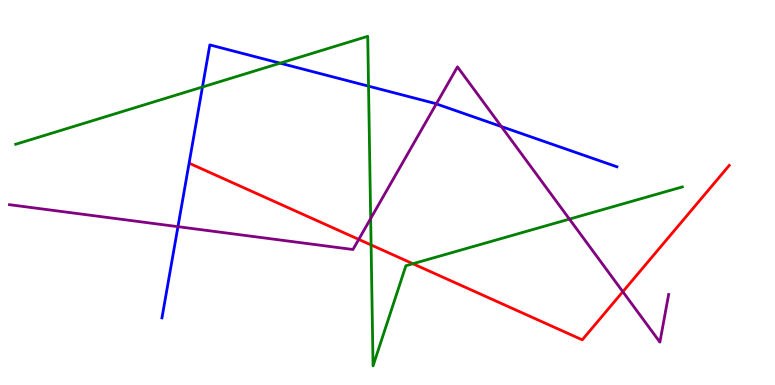[{'lines': ['blue', 'red'], 'intersections': []}, {'lines': ['green', 'red'], 'intersections': [{'x': 4.79, 'y': 3.64}, {'x': 5.33, 'y': 3.15}]}, {'lines': ['purple', 'red'], 'intersections': [{'x': 4.63, 'y': 3.78}, {'x': 8.04, 'y': 2.42}]}, {'lines': ['blue', 'green'], 'intersections': [{'x': 2.61, 'y': 7.74}, {'x': 3.61, 'y': 8.36}, {'x': 4.76, 'y': 7.76}]}, {'lines': ['blue', 'purple'], 'intersections': [{'x': 2.3, 'y': 4.11}, {'x': 5.63, 'y': 7.3}, {'x': 6.47, 'y': 6.71}]}, {'lines': ['green', 'purple'], 'intersections': [{'x': 4.78, 'y': 4.32}, {'x': 7.35, 'y': 4.31}]}]